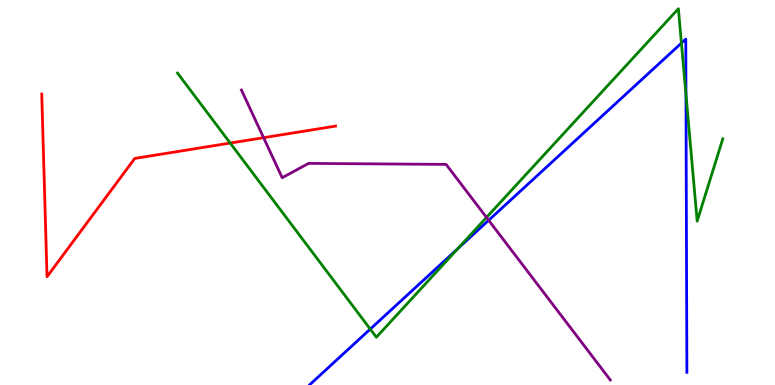[{'lines': ['blue', 'red'], 'intersections': []}, {'lines': ['green', 'red'], 'intersections': [{'x': 2.97, 'y': 6.28}]}, {'lines': ['purple', 'red'], 'intersections': [{'x': 3.4, 'y': 6.42}]}, {'lines': ['blue', 'green'], 'intersections': [{'x': 4.78, 'y': 1.45}, {'x': 5.91, 'y': 3.54}, {'x': 8.79, 'y': 8.88}, {'x': 8.85, 'y': 7.54}]}, {'lines': ['blue', 'purple'], 'intersections': [{'x': 6.31, 'y': 4.28}]}, {'lines': ['green', 'purple'], 'intersections': [{'x': 6.28, 'y': 4.35}]}]